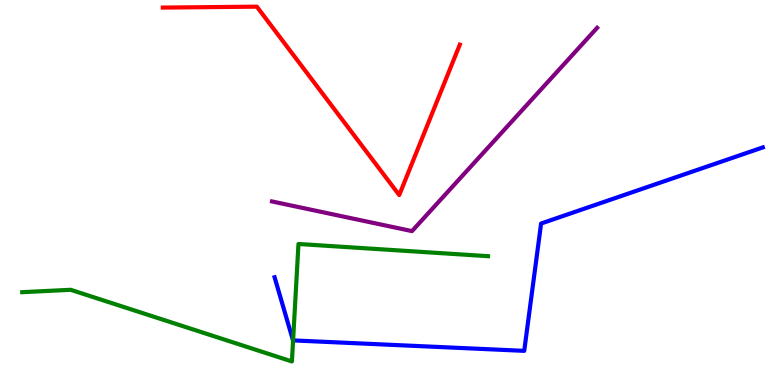[{'lines': ['blue', 'red'], 'intersections': []}, {'lines': ['green', 'red'], 'intersections': []}, {'lines': ['purple', 'red'], 'intersections': []}, {'lines': ['blue', 'green'], 'intersections': [{'x': 3.78, 'y': 1.16}]}, {'lines': ['blue', 'purple'], 'intersections': []}, {'lines': ['green', 'purple'], 'intersections': []}]